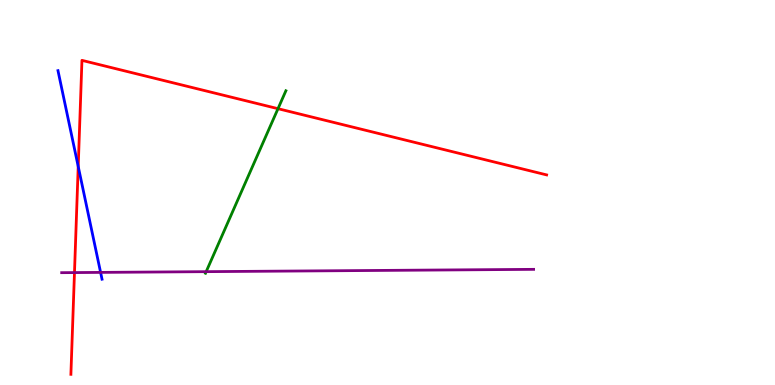[{'lines': ['blue', 'red'], 'intersections': [{'x': 1.01, 'y': 5.68}]}, {'lines': ['green', 'red'], 'intersections': [{'x': 3.59, 'y': 7.18}]}, {'lines': ['purple', 'red'], 'intersections': [{'x': 0.961, 'y': 2.92}]}, {'lines': ['blue', 'green'], 'intersections': []}, {'lines': ['blue', 'purple'], 'intersections': [{'x': 1.3, 'y': 2.92}]}, {'lines': ['green', 'purple'], 'intersections': [{'x': 2.66, 'y': 2.94}]}]